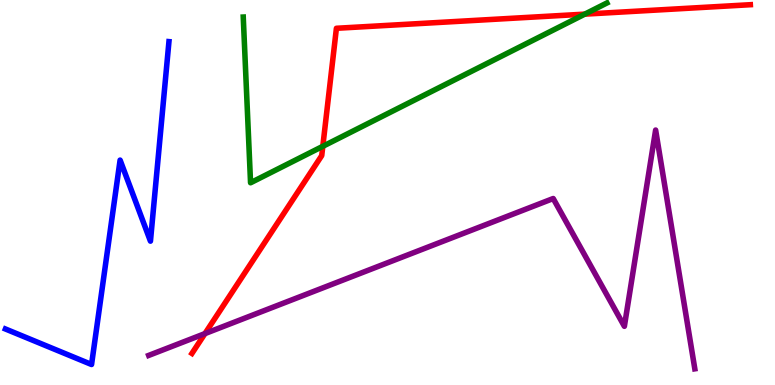[{'lines': ['blue', 'red'], 'intersections': []}, {'lines': ['green', 'red'], 'intersections': [{'x': 4.17, 'y': 6.2}, {'x': 7.55, 'y': 9.63}]}, {'lines': ['purple', 'red'], 'intersections': [{'x': 2.64, 'y': 1.34}]}, {'lines': ['blue', 'green'], 'intersections': []}, {'lines': ['blue', 'purple'], 'intersections': []}, {'lines': ['green', 'purple'], 'intersections': []}]